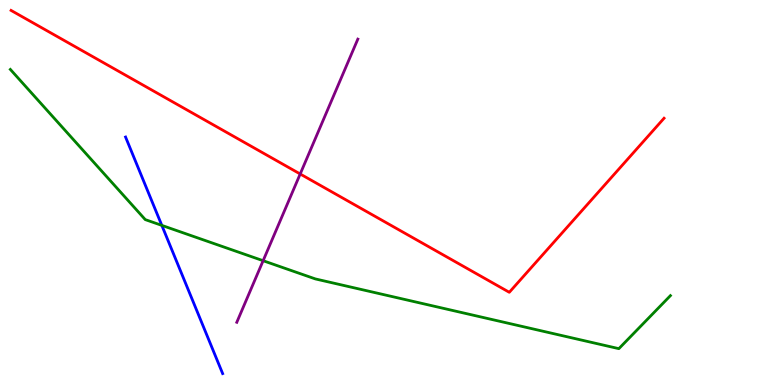[{'lines': ['blue', 'red'], 'intersections': []}, {'lines': ['green', 'red'], 'intersections': []}, {'lines': ['purple', 'red'], 'intersections': [{'x': 3.87, 'y': 5.48}]}, {'lines': ['blue', 'green'], 'intersections': [{'x': 2.09, 'y': 4.15}]}, {'lines': ['blue', 'purple'], 'intersections': []}, {'lines': ['green', 'purple'], 'intersections': [{'x': 3.4, 'y': 3.23}]}]